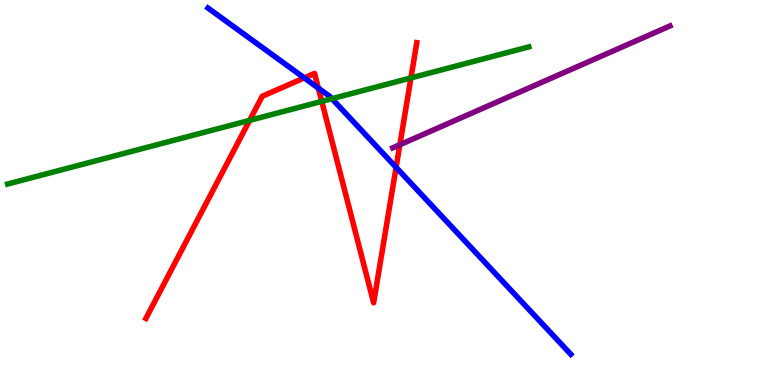[{'lines': ['blue', 'red'], 'intersections': [{'x': 3.93, 'y': 7.98}, {'x': 4.11, 'y': 7.71}, {'x': 5.11, 'y': 5.65}]}, {'lines': ['green', 'red'], 'intersections': [{'x': 3.22, 'y': 6.87}, {'x': 4.15, 'y': 7.37}, {'x': 5.3, 'y': 7.98}]}, {'lines': ['purple', 'red'], 'intersections': [{'x': 5.16, 'y': 6.24}]}, {'lines': ['blue', 'green'], 'intersections': [{'x': 4.28, 'y': 7.44}]}, {'lines': ['blue', 'purple'], 'intersections': []}, {'lines': ['green', 'purple'], 'intersections': []}]